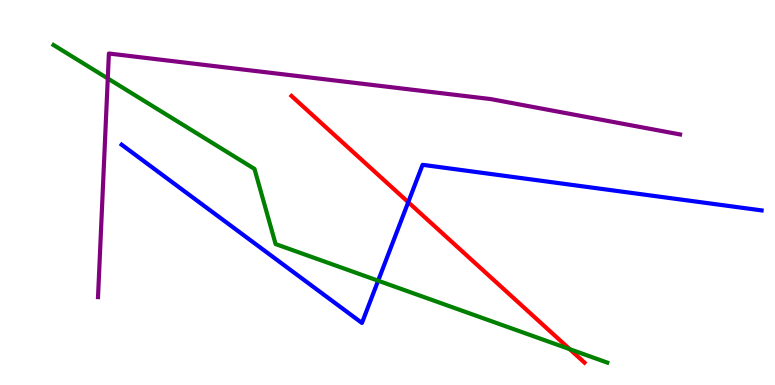[{'lines': ['blue', 'red'], 'intersections': [{'x': 5.27, 'y': 4.75}]}, {'lines': ['green', 'red'], 'intersections': [{'x': 7.35, 'y': 0.931}]}, {'lines': ['purple', 'red'], 'intersections': []}, {'lines': ['blue', 'green'], 'intersections': [{'x': 4.88, 'y': 2.71}]}, {'lines': ['blue', 'purple'], 'intersections': []}, {'lines': ['green', 'purple'], 'intersections': [{'x': 1.39, 'y': 7.96}]}]